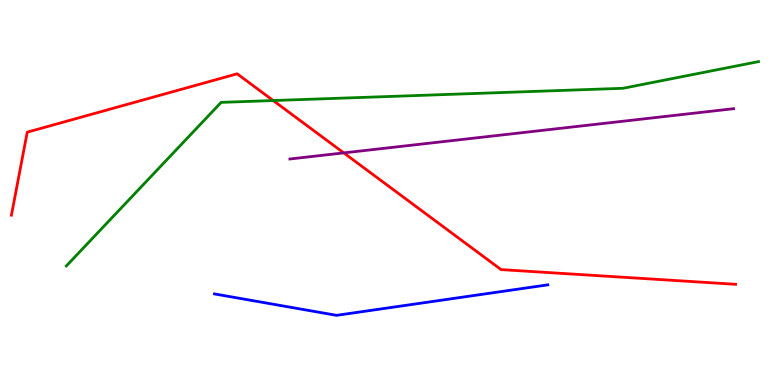[{'lines': ['blue', 'red'], 'intersections': []}, {'lines': ['green', 'red'], 'intersections': [{'x': 3.53, 'y': 7.39}]}, {'lines': ['purple', 'red'], 'intersections': [{'x': 4.44, 'y': 6.03}]}, {'lines': ['blue', 'green'], 'intersections': []}, {'lines': ['blue', 'purple'], 'intersections': []}, {'lines': ['green', 'purple'], 'intersections': []}]